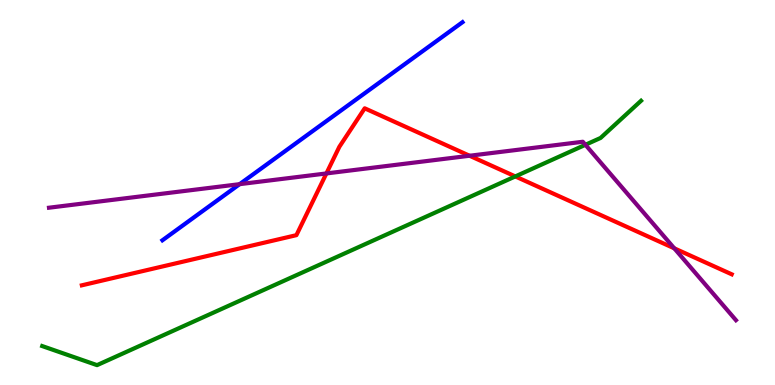[{'lines': ['blue', 'red'], 'intersections': []}, {'lines': ['green', 'red'], 'intersections': [{'x': 6.65, 'y': 5.42}]}, {'lines': ['purple', 'red'], 'intersections': [{'x': 4.21, 'y': 5.5}, {'x': 6.06, 'y': 5.95}, {'x': 8.7, 'y': 3.55}]}, {'lines': ['blue', 'green'], 'intersections': []}, {'lines': ['blue', 'purple'], 'intersections': [{'x': 3.09, 'y': 5.22}]}, {'lines': ['green', 'purple'], 'intersections': [{'x': 7.55, 'y': 6.24}]}]